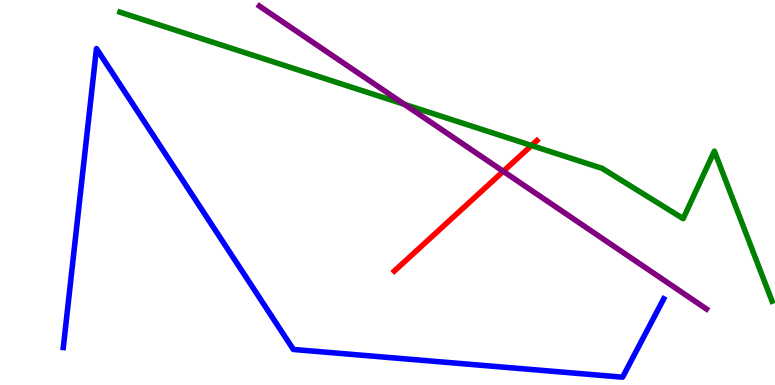[{'lines': ['blue', 'red'], 'intersections': []}, {'lines': ['green', 'red'], 'intersections': [{'x': 6.86, 'y': 6.22}]}, {'lines': ['purple', 'red'], 'intersections': [{'x': 6.49, 'y': 5.55}]}, {'lines': ['blue', 'green'], 'intersections': []}, {'lines': ['blue', 'purple'], 'intersections': []}, {'lines': ['green', 'purple'], 'intersections': [{'x': 5.22, 'y': 7.29}]}]